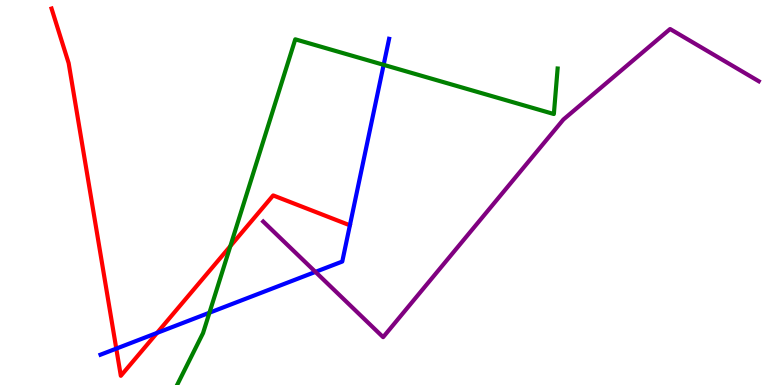[{'lines': ['blue', 'red'], 'intersections': [{'x': 1.5, 'y': 0.945}, {'x': 2.03, 'y': 1.35}]}, {'lines': ['green', 'red'], 'intersections': [{'x': 2.97, 'y': 3.61}]}, {'lines': ['purple', 'red'], 'intersections': []}, {'lines': ['blue', 'green'], 'intersections': [{'x': 2.7, 'y': 1.88}, {'x': 4.95, 'y': 8.32}]}, {'lines': ['blue', 'purple'], 'intersections': [{'x': 4.07, 'y': 2.94}]}, {'lines': ['green', 'purple'], 'intersections': []}]